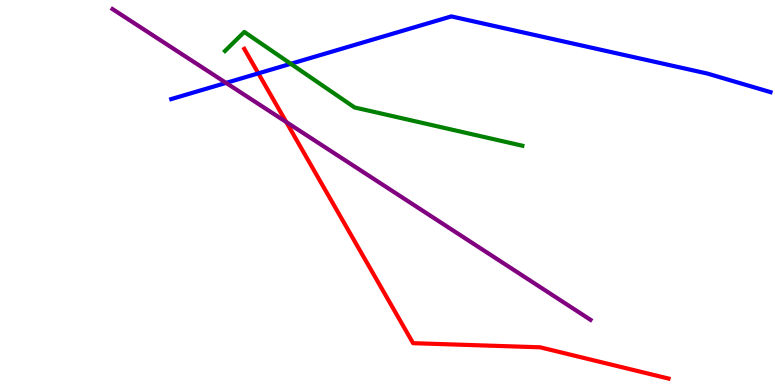[{'lines': ['blue', 'red'], 'intersections': [{'x': 3.33, 'y': 8.09}]}, {'lines': ['green', 'red'], 'intersections': []}, {'lines': ['purple', 'red'], 'intersections': [{'x': 3.69, 'y': 6.83}]}, {'lines': ['blue', 'green'], 'intersections': [{'x': 3.75, 'y': 8.34}]}, {'lines': ['blue', 'purple'], 'intersections': [{'x': 2.92, 'y': 7.85}]}, {'lines': ['green', 'purple'], 'intersections': []}]